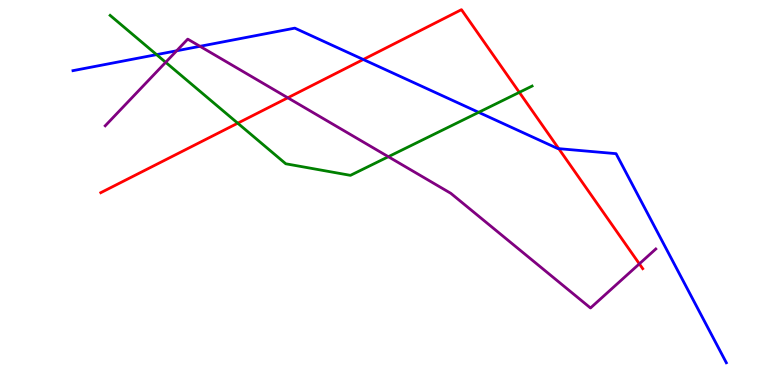[{'lines': ['blue', 'red'], 'intersections': [{'x': 4.69, 'y': 8.45}, {'x': 7.21, 'y': 6.14}]}, {'lines': ['green', 'red'], 'intersections': [{'x': 3.07, 'y': 6.8}, {'x': 6.7, 'y': 7.6}]}, {'lines': ['purple', 'red'], 'intersections': [{'x': 3.71, 'y': 7.46}, {'x': 8.25, 'y': 3.15}]}, {'lines': ['blue', 'green'], 'intersections': [{'x': 2.02, 'y': 8.58}, {'x': 6.18, 'y': 7.08}]}, {'lines': ['blue', 'purple'], 'intersections': [{'x': 2.28, 'y': 8.68}, {'x': 2.58, 'y': 8.8}]}, {'lines': ['green', 'purple'], 'intersections': [{'x': 2.14, 'y': 8.38}, {'x': 5.01, 'y': 5.93}]}]